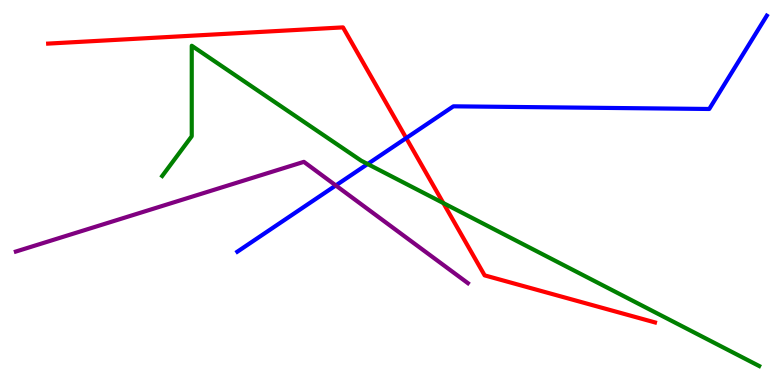[{'lines': ['blue', 'red'], 'intersections': [{'x': 5.24, 'y': 6.41}]}, {'lines': ['green', 'red'], 'intersections': [{'x': 5.72, 'y': 4.73}]}, {'lines': ['purple', 'red'], 'intersections': []}, {'lines': ['blue', 'green'], 'intersections': [{'x': 4.74, 'y': 5.74}]}, {'lines': ['blue', 'purple'], 'intersections': [{'x': 4.33, 'y': 5.18}]}, {'lines': ['green', 'purple'], 'intersections': []}]